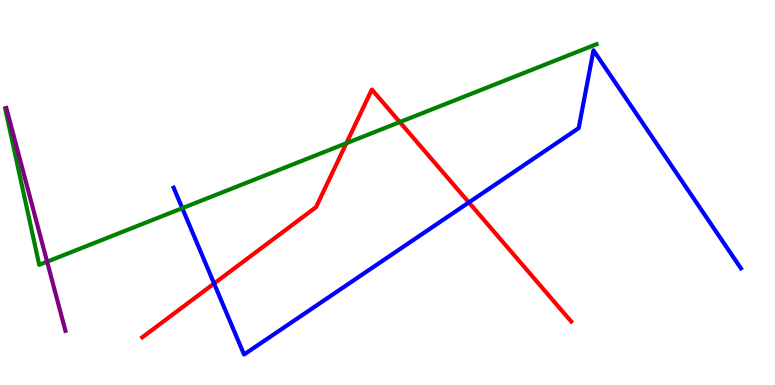[{'lines': ['blue', 'red'], 'intersections': [{'x': 2.76, 'y': 2.64}, {'x': 6.05, 'y': 4.74}]}, {'lines': ['green', 'red'], 'intersections': [{'x': 4.47, 'y': 6.28}, {'x': 5.16, 'y': 6.83}]}, {'lines': ['purple', 'red'], 'intersections': []}, {'lines': ['blue', 'green'], 'intersections': [{'x': 2.35, 'y': 4.59}]}, {'lines': ['blue', 'purple'], 'intersections': []}, {'lines': ['green', 'purple'], 'intersections': [{'x': 0.608, 'y': 3.2}]}]